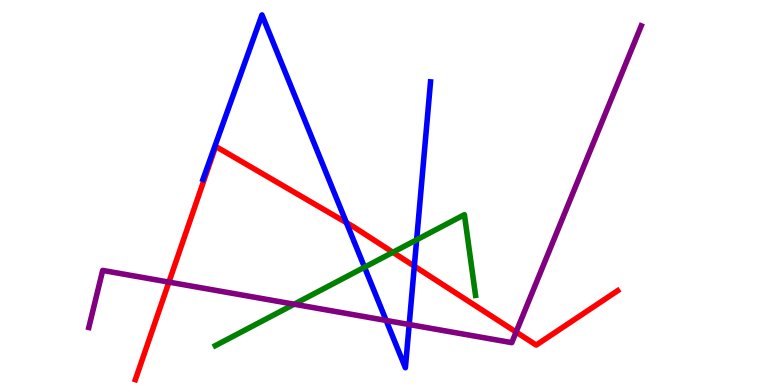[{'lines': ['blue', 'red'], 'intersections': [{'x': 4.47, 'y': 4.22}, {'x': 5.35, 'y': 3.09}]}, {'lines': ['green', 'red'], 'intersections': [{'x': 5.07, 'y': 3.45}]}, {'lines': ['purple', 'red'], 'intersections': [{'x': 2.18, 'y': 2.67}, {'x': 6.66, 'y': 1.38}]}, {'lines': ['blue', 'green'], 'intersections': [{'x': 4.7, 'y': 3.06}, {'x': 5.38, 'y': 3.77}]}, {'lines': ['blue', 'purple'], 'intersections': [{'x': 4.98, 'y': 1.68}, {'x': 5.28, 'y': 1.57}]}, {'lines': ['green', 'purple'], 'intersections': [{'x': 3.8, 'y': 2.1}]}]